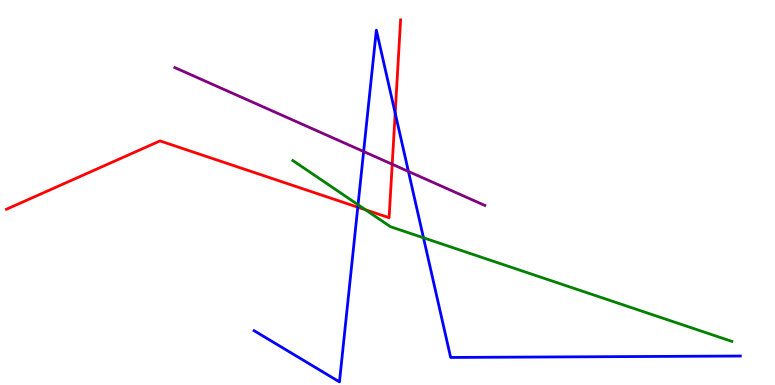[{'lines': ['blue', 'red'], 'intersections': [{'x': 4.62, 'y': 4.62}, {'x': 5.1, 'y': 7.06}]}, {'lines': ['green', 'red'], 'intersections': [{'x': 4.72, 'y': 4.55}]}, {'lines': ['purple', 'red'], 'intersections': [{'x': 5.06, 'y': 5.73}]}, {'lines': ['blue', 'green'], 'intersections': [{'x': 4.62, 'y': 4.68}, {'x': 5.46, 'y': 3.82}]}, {'lines': ['blue', 'purple'], 'intersections': [{'x': 4.69, 'y': 6.06}, {'x': 5.27, 'y': 5.55}]}, {'lines': ['green', 'purple'], 'intersections': []}]